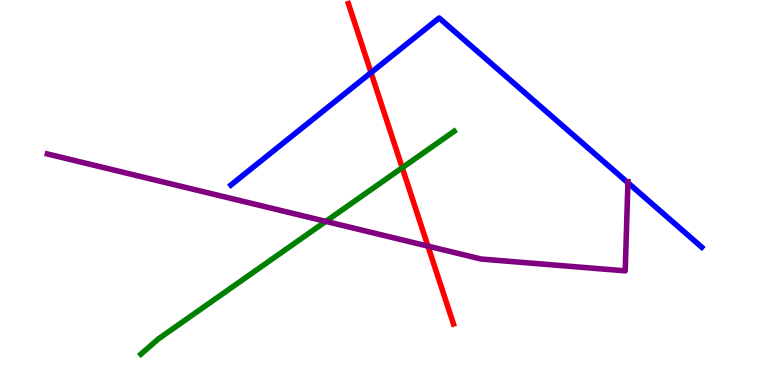[{'lines': ['blue', 'red'], 'intersections': [{'x': 4.79, 'y': 8.11}]}, {'lines': ['green', 'red'], 'intersections': [{'x': 5.19, 'y': 5.64}]}, {'lines': ['purple', 'red'], 'intersections': [{'x': 5.52, 'y': 3.61}]}, {'lines': ['blue', 'green'], 'intersections': []}, {'lines': ['blue', 'purple'], 'intersections': [{'x': 8.1, 'y': 5.25}]}, {'lines': ['green', 'purple'], 'intersections': [{'x': 4.2, 'y': 4.25}]}]